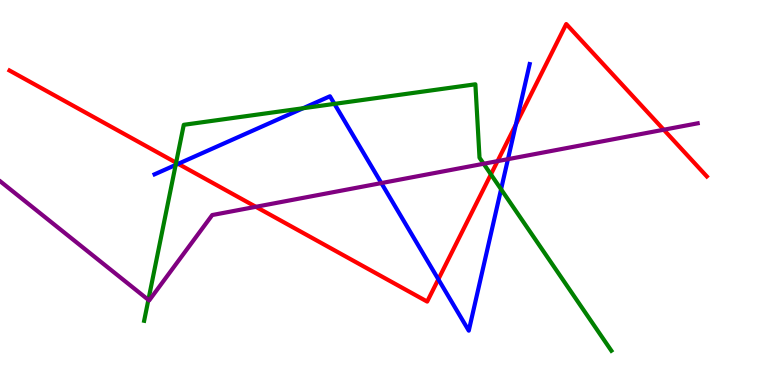[{'lines': ['blue', 'red'], 'intersections': [{'x': 2.3, 'y': 5.74}, {'x': 5.66, 'y': 2.75}, {'x': 6.66, 'y': 6.76}]}, {'lines': ['green', 'red'], 'intersections': [{'x': 2.27, 'y': 5.77}, {'x': 6.33, 'y': 5.47}]}, {'lines': ['purple', 'red'], 'intersections': [{'x': 3.3, 'y': 4.63}, {'x': 6.42, 'y': 5.81}, {'x': 8.56, 'y': 6.63}]}, {'lines': ['blue', 'green'], 'intersections': [{'x': 2.27, 'y': 5.72}, {'x': 3.91, 'y': 7.19}, {'x': 4.32, 'y': 7.3}, {'x': 6.47, 'y': 5.08}]}, {'lines': ['blue', 'purple'], 'intersections': [{'x': 4.92, 'y': 5.24}, {'x': 6.55, 'y': 5.87}]}, {'lines': ['green', 'purple'], 'intersections': [{'x': 1.91, 'y': 2.21}, {'x': 6.24, 'y': 5.75}]}]